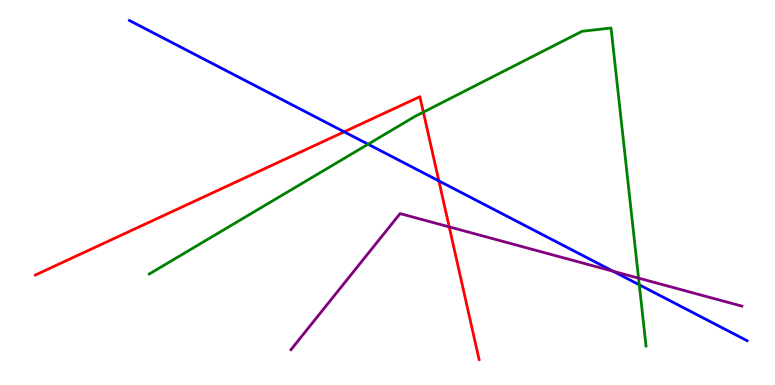[{'lines': ['blue', 'red'], 'intersections': [{'x': 4.44, 'y': 6.58}, {'x': 5.66, 'y': 5.3}]}, {'lines': ['green', 'red'], 'intersections': [{'x': 5.46, 'y': 7.09}]}, {'lines': ['purple', 'red'], 'intersections': [{'x': 5.8, 'y': 4.11}]}, {'lines': ['blue', 'green'], 'intersections': [{'x': 4.75, 'y': 6.25}, {'x': 8.25, 'y': 2.6}]}, {'lines': ['blue', 'purple'], 'intersections': [{'x': 7.91, 'y': 2.95}]}, {'lines': ['green', 'purple'], 'intersections': [{'x': 8.24, 'y': 2.78}]}]